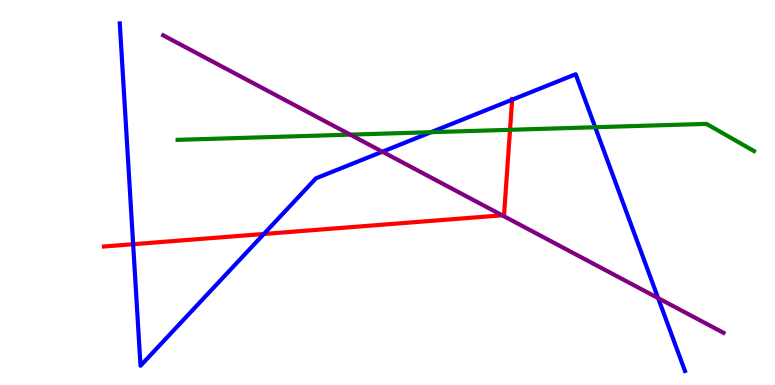[{'lines': ['blue', 'red'], 'intersections': [{'x': 1.72, 'y': 3.66}, {'x': 3.4, 'y': 3.92}, {'x': 6.61, 'y': 7.41}]}, {'lines': ['green', 'red'], 'intersections': [{'x': 6.58, 'y': 6.63}]}, {'lines': ['purple', 'red'], 'intersections': [{'x': 6.48, 'y': 4.41}]}, {'lines': ['blue', 'green'], 'intersections': [{'x': 5.56, 'y': 6.57}, {'x': 7.68, 'y': 6.7}]}, {'lines': ['blue', 'purple'], 'intersections': [{'x': 4.93, 'y': 6.06}, {'x': 8.49, 'y': 2.26}]}, {'lines': ['green', 'purple'], 'intersections': [{'x': 4.52, 'y': 6.5}]}]